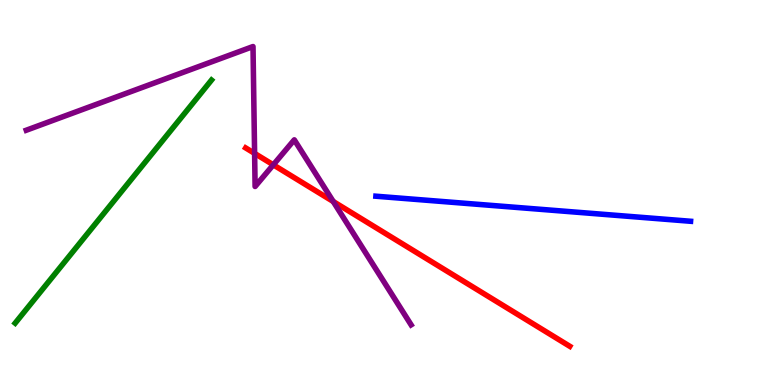[{'lines': ['blue', 'red'], 'intersections': []}, {'lines': ['green', 'red'], 'intersections': []}, {'lines': ['purple', 'red'], 'intersections': [{'x': 3.29, 'y': 6.02}, {'x': 3.53, 'y': 5.72}, {'x': 4.3, 'y': 4.77}]}, {'lines': ['blue', 'green'], 'intersections': []}, {'lines': ['blue', 'purple'], 'intersections': []}, {'lines': ['green', 'purple'], 'intersections': []}]